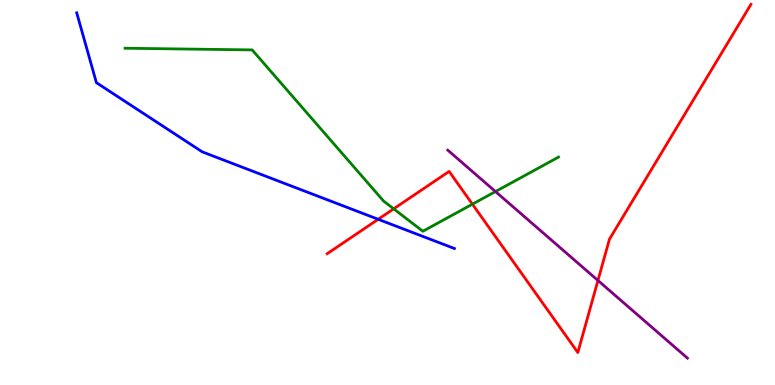[{'lines': ['blue', 'red'], 'intersections': [{'x': 4.88, 'y': 4.3}]}, {'lines': ['green', 'red'], 'intersections': [{'x': 5.08, 'y': 4.58}, {'x': 6.1, 'y': 4.7}]}, {'lines': ['purple', 'red'], 'intersections': [{'x': 7.72, 'y': 2.72}]}, {'lines': ['blue', 'green'], 'intersections': []}, {'lines': ['blue', 'purple'], 'intersections': []}, {'lines': ['green', 'purple'], 'intersections': [{'x': 6.39, 'y': 5.02}]}]